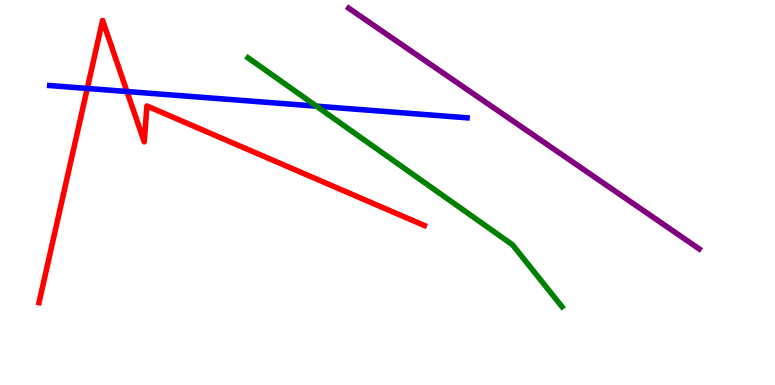[{'lines': ['blue', 'red'], 'intersections': [{'x': 1.13, 'y': 7.7}, {'x': 1.64, 'y': 7.62}]}, {'lines': ['green', 'red'], 'intersections': []}, {'lines': ['purple', 'red'], 'intersections': []}, {'lines': ['blue', 'green'], 'intersections': [{'x': 4.08, 'y': 7.24}]}, {'lines': ['blue', 'purple'], 'intersections': []}, {'lines': ['green', 'purple'], 'intersections': []}]